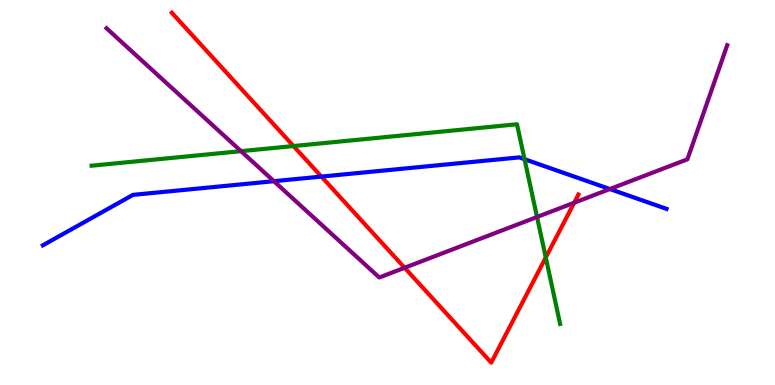[{'lines': ['blue', 'red'], 'intersections': [{'x': 4.15, 'y': 5.41}]}, {'lines': ['green', 'red'], 'intersections': [{'x': 3.79, 'y': 6.21}, {'x': 7.04, 'y': 3.31}]}, {'lines': ['purple', 'red'], 'intersections': [{'x': 5.22, 'y': 3.04}, {'x': 7.41, 'y': 4.73}]}, {'lines': ['blue', 'green'], 'intersections': [{'x': 6.77, 'y': 5.86}]}, {'lines': ['blue', 'purple'], 'intersections': [{'x': 3.53, 'y': 5.29}, {'x': 7.87, 'y': 5.09}]}, {'lines': ['green', 'purple'], 'intersections': [{'x': 3.11, 'y': 6.07}, {'x': 6.93, 'y': 4.36}]}]